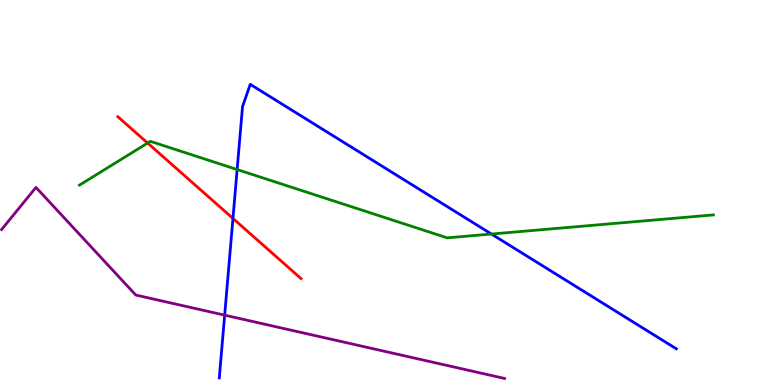[{'lines': ['blue', 'red'], 'intersections': [{'x': 3.01, 'y': 4.33}]}, {'lines': ['green', 'red'], 'intersections': [{'x': 1.9, 'y': 6.28}]}, {'lines': ['purple', 'red'], 'intersections': []}, {'lines': ['blue', 'green'], 'intersections': [{'x': 3.06, 'y': 5.6}, {'x': 6.34, 'y': 3.92}]}, {'lines': ['blue', 'purple'], 'intersections': [{'x': 2.9, 'y': 1.81}]}, {'lines': ['green', 'purple'], 'intersections': []}]